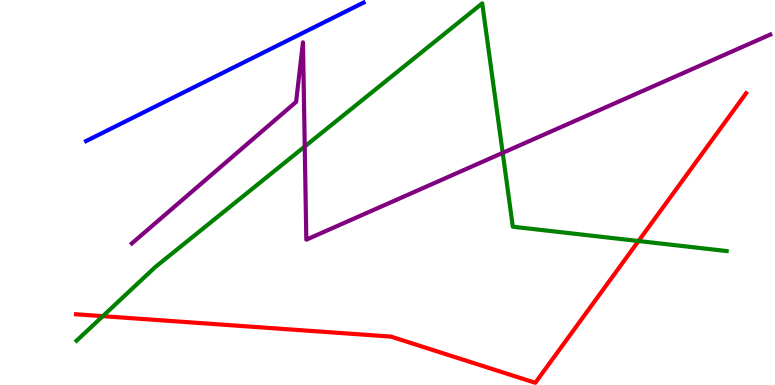[{'lines': ['blue', 'red'], 'intersections': []}, {'lines': ['green', 'red'], 'intersections': [{'x': 1.33, 'y': 1.79}, {'x': 8.24, 'y': 3.74}]}, {'lines': ['purple', 'red'], 'intersections': []}, {'lines': ['blue', 'green'], 'intersections': []}, {'lines': ['blue', 'purple'], 'intersections': []}, {'lines': ['green', 'purple'], 'intersections': [{'x': 3.93, 'y': 6.19}, {'x': 6.49, 'y': 6.03}]}]